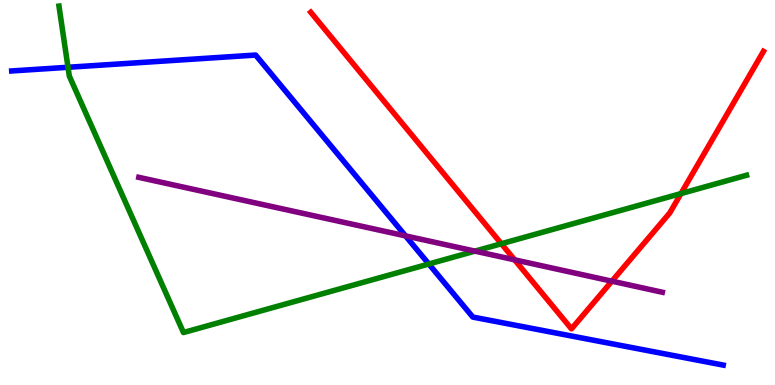[{'lines': ['blue', 'red'], 'intersections': []}, {'lines': ['green', 'red'], 'intersections': [{'x': 6.47, 'y': 3.67}, {'x': 8.79, 'y': 4.97}]}, {'lines': ['purple', 'red'], 'intersections': [{'x': 6.64, 'y': 3.25}, {'x': 7.9, 'y': 2.7}]}, {'lines': ['blue', 'green'], 'intersections': [{'x': 0.878, 'y': 8.25}, {'x': 5.53, 'y': 3.14}]}, {'lines': ['blue', 'purple'], 'intersections': [{'x': 5.23, 'y': 3.87}]}, {'lines': ['green', 'purple'], 'intersections': [{'x': 6.13, 'y': 3.48}]}]